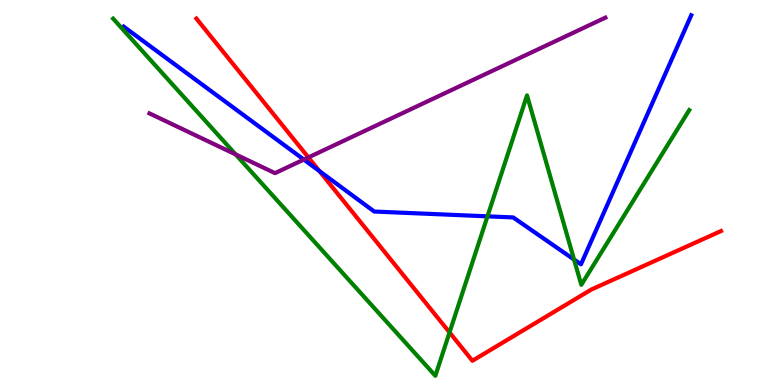[{'lines': ['blue', 'red'], 'intersections': [{'x': 4.12, 'y': 5.56}]}, {'lines': ['green', 'red'], 'intersections': [{'x': 5.8, 'y': 1.37}]}, {'lines': ['purple', 'red'], 'intersections': [{'x': 3.98, 'y': 5.91}]}, {'lines': ['blue', 'green'], 'intersections': [{'x': 6.29, 'y': 4.38}, {'x': 7.41, 'y': 3.26}]}, {'lines': ['blue', 'purple'], 'intersections': [{'x': 3.92, 'y': 5.86}]}, {'lines': ['green', 'purple'], 'intersections': [{'x': 3.04, 'y': 5.99}]}]